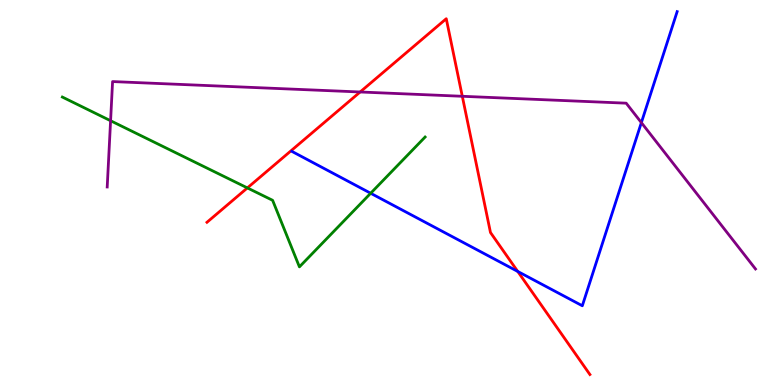[{'lines': ['blue', 'red'], 'intersections': [{'x': 6.68, 'y': 2.95}]}, {'lines': ['green', 'red'], 'intersections': [{'x': 3.19, 'y': 5.12}]}, {'lines': ['purple', 'red'], 'intersections': [{'x': 4.65, 'y': 7.61}, {'x': 5.97, 'y': 7.5}]}, {'lines': ['blue', 'green'], 'intersections': [{'x': 4.78, 'y': 4.98}]}, {'lines': ['blue', 'purple'], 'intersections': [{'x': 8.28, 'y': 6.81}]}, {'lines': ['green', 'purple'], 'intersections': [{'x': 1.43, 'y': 6.86}]}]